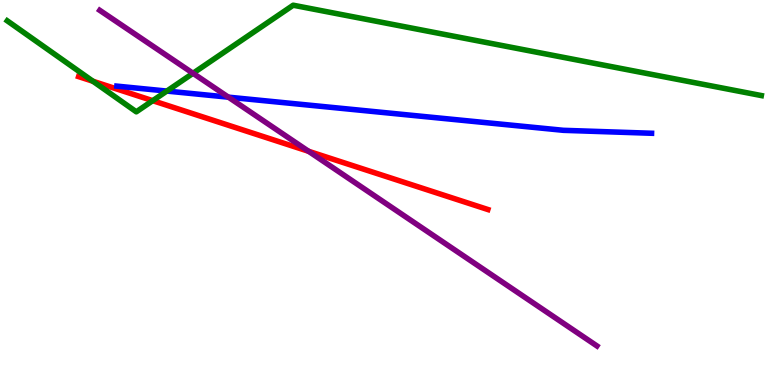[{'lines': ['blue', 'red'], 'intersections': []}, {'lines': ['green', 'red'], 'intersections': [{'x': 1.2, 'y': 7.89}, {'x': 1.97, 'y': 7.39}]}, {'lines': ['purple', 'red'], 'intersections': [{'x': 3.98, 'y': 6.07}]}, {'lines': ['blue', 'green'], 'intersections': [{'x': 2.15, 'y': 7.63}]}, {'lines': ['blue', 'purple'], 'intersections': [{'x': 2.95, 'y': 7.48}]}, {'lines': ['green', 'purple'], 'intersections': [{'x': 2.49, 'y': 8.1}]}]